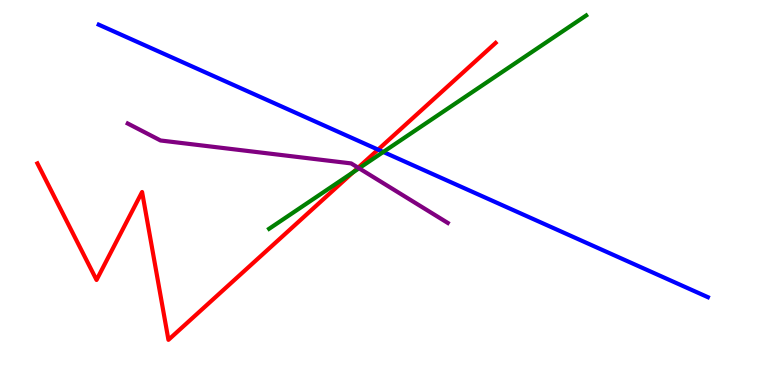[{'lines': ['blue', 'red'], 'intersections': [{'x': 4.88, 'y': 6.11}]}, {'lines': ['green', 'red'], 'intersections': [{'x': 4.56, 'y': 5.52}]}, {'lines': ['purple', 'red'], 'intersections': [{'x': 4.62, 'y': 5.64}]}, {'lines': ['blue', 'green'], 'intersections': [{'x': 4.95, 'y': 6.05}]}, {'lines': ['blue', 'purple'], 'intersections': []}, {'lines': ['green', 'purple'], 'intersections': [{'x': 4.63, 'y': 5.63}]}]